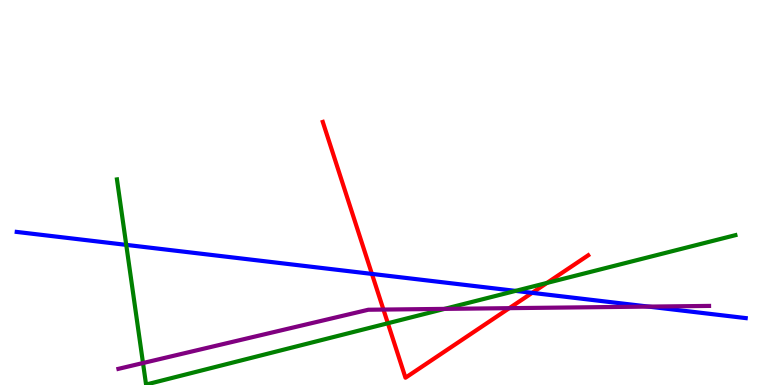[{'lines': ['blue', 'red'], 'intersections': [{'x': 4.8, 'y': 2.89}, {'x': 6.87, 'y': 2.39}]}, {'lines': ['green', 'red'], 'intersections': [{'x': 5.0, 'y': 1.6}, {'x': 7.06, 'y': 2.65}]}, {'lines': ['purple', 'red'], 'intersections': [{'x': 4.95, 'y': 1.96}, {'x': 6.57, 'y': 2.0}]}, {'lines': ['blue', 'green'], 'intersections': [{'x': 1.63, 'y': 3.64}, {'x': 6.65, 'y': 2.44}]}, {'lines': ['blue', 'purple'], 'intersections': [{'x': 8.37, 'y': 2.04}]}, {'lines': ['green', 'purple'], 'intersections': [{'x': 1.85, 'y': 0.571}, {'x': 5.74, 'y': 1.98}]}]